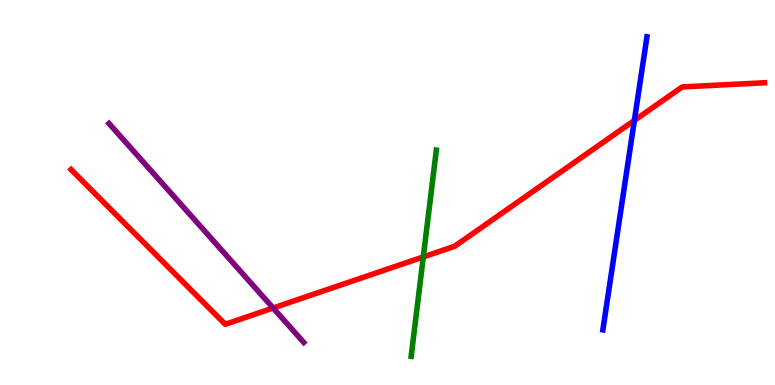[{'lines': ['blue', 'red'], 'intersections': [{'x': 8.19, 'y': 6.87}]}, {'lines': ['green', 'red'], 'intersections': [{'x': 5.46, 'y': 3.33}]}, {'lines': ['purple', 'red'], 'intersections': [{'x': 3.52, 'y': 2.0}]}, {'lines': ['blue', 'green'], 'intersections': []}, {'lines': ['blue', 'purple'], 'intersections': []}, {'lines': ['green', 'purple'], 'intersections': []}]